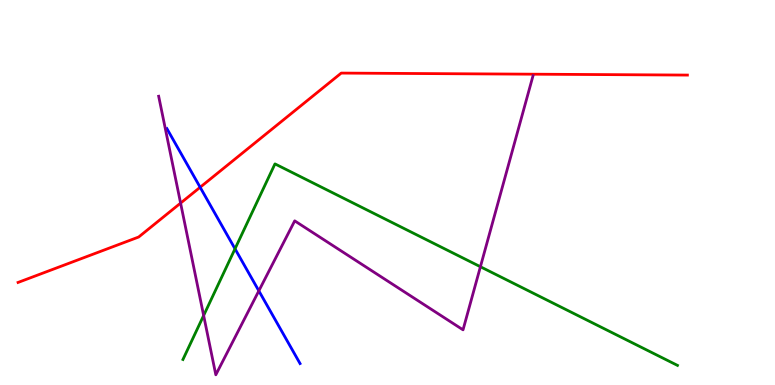[{'lines': ['blue', 'red'], 'intersections': [{'x': 2.58, 'y': 5.14}]}, {'lines': ['green', 'red'], 'intersections': []}, {'lines': ['purple', 'red'], 'intersections': [{'x': 2.33, 'y': 4.72}]}, {'lines': ['blue', 'green'], 'intersections': [{'x': 3.03, 'y': 3.54}]}, {'lines': ['blue', 'purple'], 'intersections': [{'x': 3.34, 'y': 2.45}]}, {'lines': ['green', 'purple'], 'intersections': [{'x': 2.63, 'y': 1.81}, {'x': 6.2, 'y': 3.07}]}]